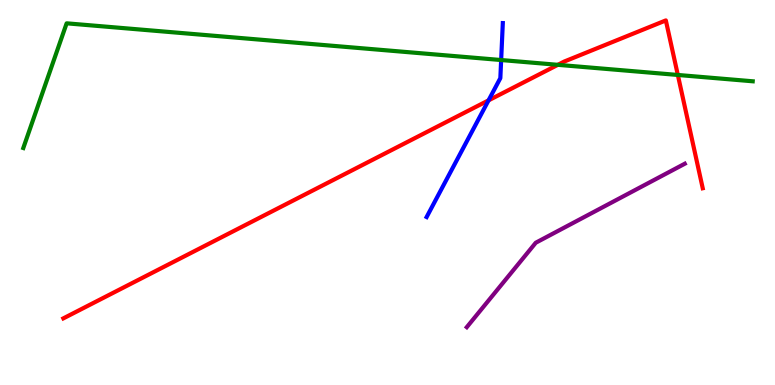[{'lines': ['blue', 'red'], 'intersections': [{'x': 6.3, 'y': 7.39}]}, {'lines': ['green', 'red'], 'intersections': [{'x': 7.2, 'y': 8.32}, {'x': 8.75, 'y': 8.05}]}, {'lines': ['purple', 'red'], 'intersections': []}, {'lines': ['blue', 'green'], 'intersections': [{'x': 6.47, 'y': 8.44}]}, {'lines': ['blue', 'purple'], 'intersections': []}, {'lines': ['green', 'purple'], 'intersections': []}]